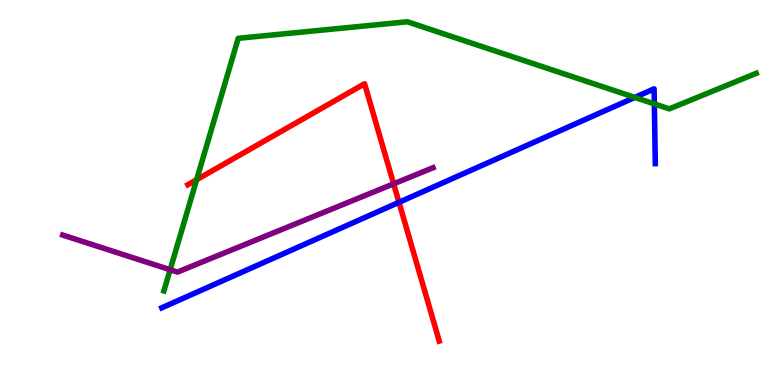[{'lines': ['blue', 'red'], 'intersections': [{'x': 5.15, 'y': 4.75}]}, {'lines': ['green', 'red'], 'intersections': [{'x': 2.54, 'y': 5.33}]}, {'lines': ['purple', 'red'], 'intersections': [{'x': 5.08, 'y': 5.23}]}, {'lines': ['blue', 'green'], 'intersections': [{'x': 8.19, 'y': 7.47}, {'x': 8.44, 'y': 7.3}]}, {'lines': ['blue', 'purple'], 'intersections': []}, {'lines': ['green', 'purple'], 'intersections': [{'x': 2.2, 'y': 2.99}]}]